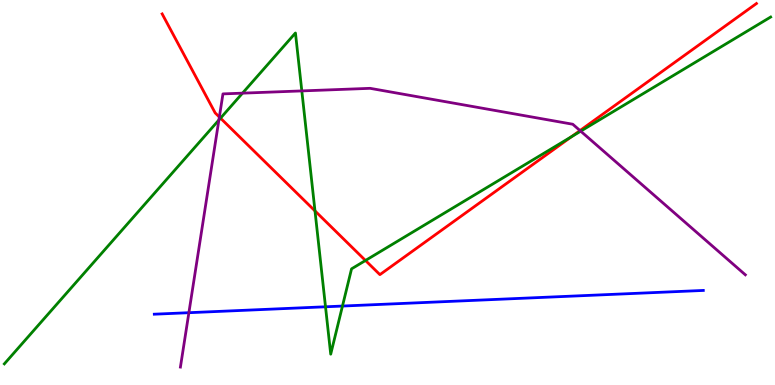[{'lines': ['blue', 'red'], 'intersections': []}, {'lines': ['green', 'red'], 'intersections': [{'x': 2.85, 'y': 6.93}, {'x': 4.06, 'y': 4.52}, {'x': 4.72, 'y': 3.23}, {'x': 7.37, 'y': 6.45}]}, {'lines': ['purple', 'red'], 'intersections': [{'x': 2.83, 'y': 6.96}, {'x': 7.48, 'y': 6.61}]}, {'lines': ['blue', 'green'], 'intersections': [{'x': 4.2, 'y': 2.03}, {'x': 4.42, 'y': 2.05}]}, {'lines': ['blue', 'purple'], 'intersections': [{'x': 2.44, 'y': 1.88}]}, {'lines': ['green', 'purple'], 'intersections': [{'x': 2.82, 'y': 6.88}, {'x': 3.13, 'y': 7.58}, {'x': 3.89, 'y': 7.64}, {'x': 7.49, 'y': 6.59}]}]